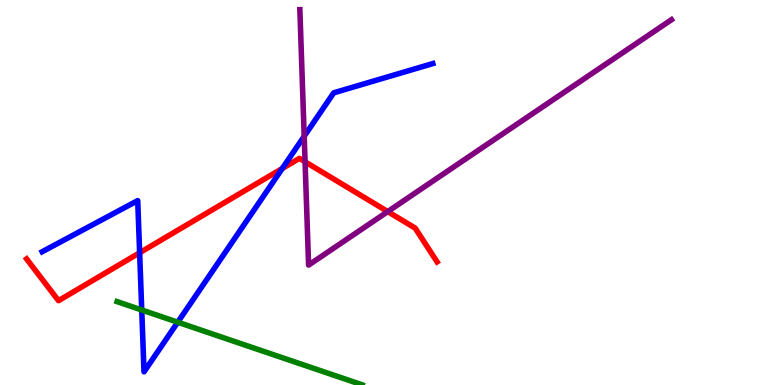[{'lines': ['blue', 'red'], 'intersections': [{'x': 1.8, 'y': 3.44}, {'x': 3.64, 'y': 5.62}]}, {'lines': ['green', 'red'], 'intersections': []}, {'lines': ['purple', 'red'], 'intersections': [{'x': 3.94, 'y': 5.8}, {'x': 5.0, 'y': 4.5}]}, {'lines': ['blue', 'green'], 'intersections': [{'x': 1.83, 'y': 1.95}, {'x': 2.29, 'y': 1.63}]}, {'lines': ['blue', 'purple'], 'intersections': [{'x': 3.93, 'y': 6.46}]}, {'lines': ['green', 'purple'], 'intersections': []}]